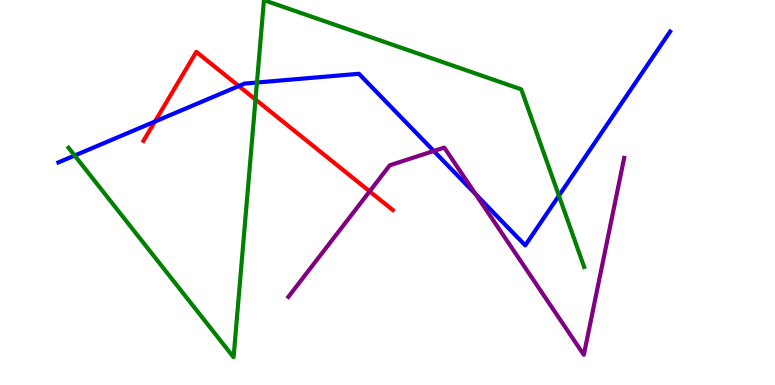[{'lines': ['blue', 'red'], 'intersections': [{'x': 2.0, 'y': 6.84}, {'x': 3.08, 'y': 7.76}]}, {'lines': ['green', 'red'], 'intersections': [{'x': 3.3, 'y': 7.42}]}, {'lines': ['purple', 'red'], 'intersections': [{'x': 4.77, 'y': 5.03}]}, {'lines': ['blue', 'green'], 'intersections': [{'x': 0.964, 'y': 5.96}, {'x': 3.32, 'y': 7.86}, {'x': 7.21, 'y': 4.92}]}, {'lines': ['blue', 'purple'], 'intersections': [{'x': 5.6, 'y': 6.08}, {'x': 6.14, 'y': 4.96}]}, {'lines': ['green', 'purple'], 'intersections': []}]